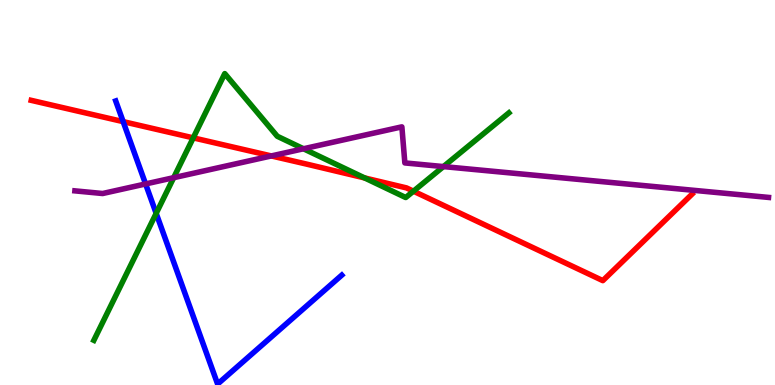[{'lines': ['blue', 'red'], 'intersections': [{'x': 1.59, 'y': 6.84}]}, {'lines': ['green', 'red'], 'intersections': [{'x': 2.49, 'y': 6.42}, {'x': 4.71, 'y': 5.38}, {'x': 5.33, 'y': 5.03}]}, {'lines': ['purple', 'red'], 'intersections': [{'x': 3.5, 'y': 5.95}]}, {'lines': ['blue', 'green'], 'intersections': [{'x': 2.02, 'y': 4.46}]}, {'lines': ['blue', 'purple'], 'intersections': [{'x': 1.88, 'y': 5.22}]}, {'lines': ['green', 'purple'], 'intersections': [{'x': 2.24, 'y': 5.38}, {'x': 3.92, 'y': 6.14}, {'x': 5.72, 'y': 5.67}]}]